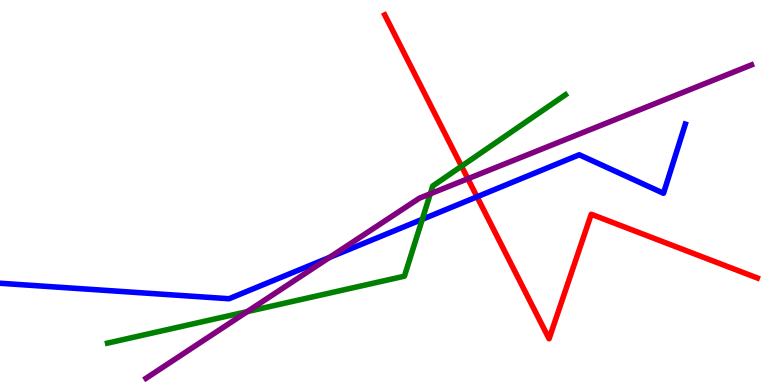[{'lines': ['blue', 'red'], 'intersections': [{'x': 6.16, 'y': 4.89}]}, {'lines': ['green', 'red'], 'intersections': [{'x': 5.95, 'y': 5.68}]}, {'lines': ['purple', 'red'], 'intersections': [{'x': 6.04, 'y': 5.36}]}, {'lines': ['blue', 'green'], 'intersections': [{'x': 5.45, 'y': 4.3}]}, {'lines': ['blue', 'purple'], 'intersections': [{'x': 4.25, 'y': 3.31}]}, {'lines': ['green', 'purple'], 'intersections': [{'x': 3.19, 'y': 1.91}, {'x': 5.55, 'y': 4.97}]}]